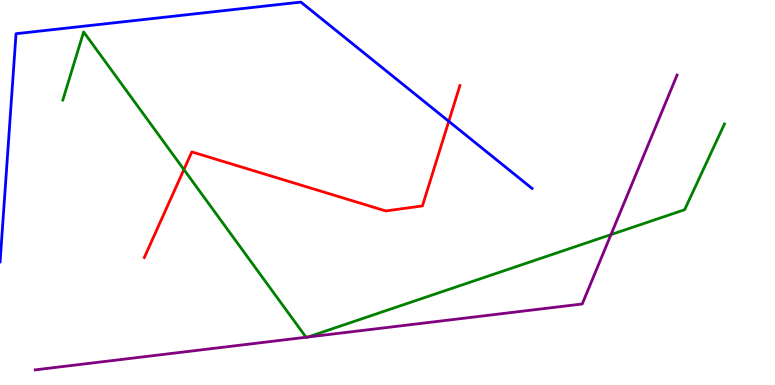[{'lines': ['blue', 'red'], 'intersections': [{'x': 5.79, 'y': 6.85}]}, {'lines': ['green', 'red'], 'intersections': [{'x': 2.37, 'y': 5.6}]}, {'lines': ['purple', 'red'], 'intersections': []}, {'lines': ['blue', 'green'], 'intersections': []}, {'lines': ['blue', 'purple'], 'intersections': []}, {'lines': ['green', 'purple'], 'intersections': [{'x': 3.95, 'y': 1.24}, {'x': 3.97, 'y': 1.25}, {'x': 7.88, 'y': 3.91}]}]